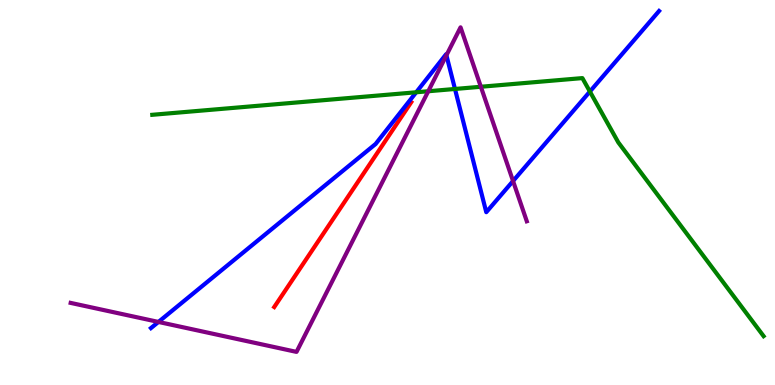[{'lines': ['blue', 'red'], 'intersections': []}, {'lines': ['green', 'red'], 'intersections': []}, {'lines': ['purple', 'red'], 'intersections': []}, {'lines': ['blue', 'green'], 'intersections': [{'x': 5.37, 'y': 7.6}, {'x': 5.87, 'y': 7.69}, {'x': 7.61, 'y': 7.62}]}, {'lines': ['blue', 'purple'], 'intersections': [{'x': 2.04, 'y': 1.64}, {'x': 5.76, 'y': 8.56}, {'x': 6.62, 'y': 5.3}]}, {'lines': ['green', 'purple'], 'intersections': [{'x': 5.53, 'y': 7.63}, {'x': 6.2, 'y': 7.75}]}]